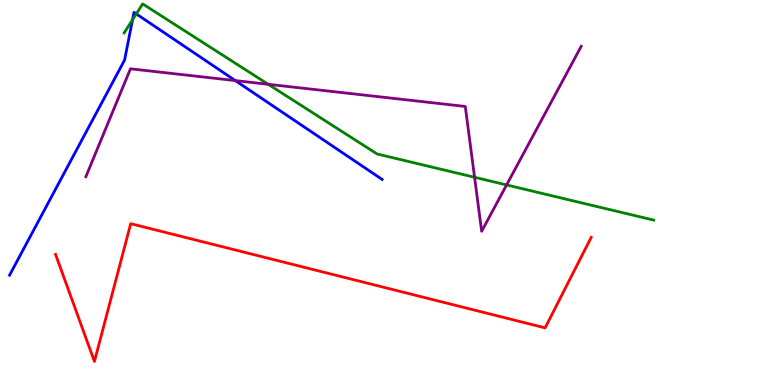[{'lines': ['blue', 'red'], 'intersections': []}, {'lines': ['green', 'red'], 'intersections': []}, {'lines': ['purple', 'red'], 'intersections': []}, {'lines': ['blue', 'green'], 'intersections': [{'x': 1.71, 'y': 9.49}, {'x': 1.76, 'y': 9.64}]}, {'lines': ['blue', 'purple'], 'intersections': [{'x': 3.04, 'y': 7.91}]}, {'lines': ['green', 'purple'], 'intersections': [{'x': 3.46, 'y': 7.81}, {'x': 6.12, 'y': 5.4}, {'x': 6.54, 'y': 5.2}]}]